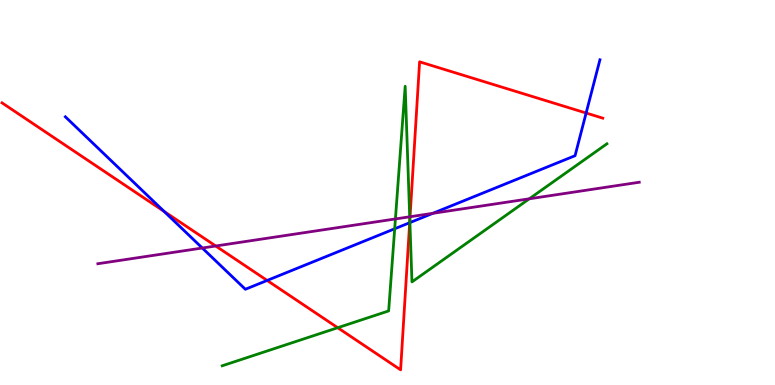[{'lines': ['blue', 'red'], 'intersections': [{'x': 2.12, 'y': 4.51}, {'x': 3.45, 'y': 2.72}, {'x': 5.29, 'y': 4.22}, {'x': 7.56, 'y': 7.06}]}, {'lines': ['green', 'red'], 'intersections': [{'x': 4.36, 'y': 1.49}, {'x': 5.29, 'y': 4.28}]}, {'lines': ['purple', 'red'], 'intersections': [{'x': 2.78, 'y': 3.61}, {'x': 5.29, 'y': 4.37}]}, {'lines': ['blue', 'green'], 'intersections': [{'x': 5.09, 'y': 4.06}, {'x': 5.29, 'y': 4.22}]}, {'lines': ['blue', 'purple'], 'intersections': [{'x': 2.61, 'y': 3.56}, {'x': 5.59, 'y': 4.46}]}, {'lines': ['green', 'purple'], 'intersections': [{'x': 5.1, 'y': 4.31}, {'x': 5.29, 'y': 4.37}, {'x': 6.83, 'y': 4.84}]}]